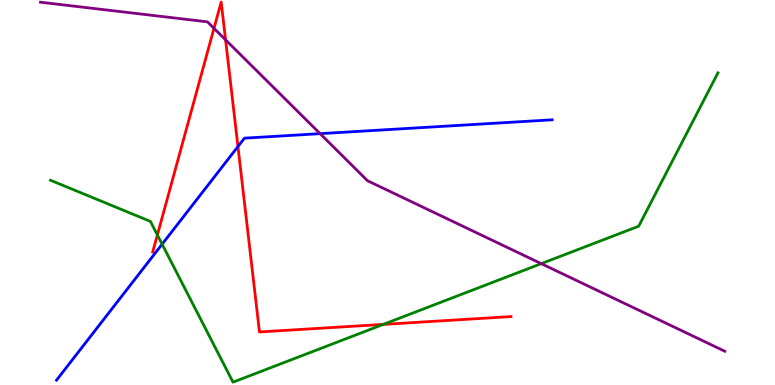[{'lines': ['blue', 'red'], 'intersections': [{'x': 3.07, 'y': 6.19}]}, {'lines': ['green', 'red'], 'intersections': [{'x': 2.03, 'y': 3.9}, {'x': 4.95, 'y': 1.57}]}, {'lines': ['purple', 'red'], 'intersections': [{'x': 2.76, 'y': 9.26}, {'x': 2.91, 'y': 8.97}]}, {'lines': ['blue', 'green'], 'intersections': [{'x': 2.09, 'y': 3.66}]}, {'lines': ['blue', 'purple'], 'intersections': [{'x': 4.13, 'y': 6.53}]}, {'lines': ['green', 'purple'], 'intersections': [{'x': 6.98, 'y': 3.15}]}]